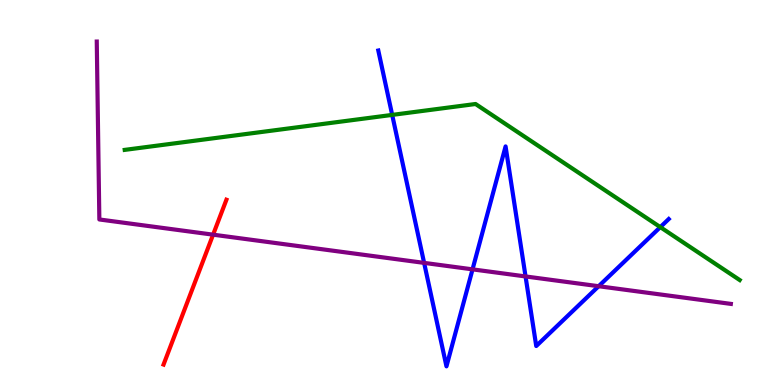[{'lines': ['blue', 'red'], 'intersections': []}, {'lines': ['green', 'red'], 'intersections': []}, {'lines': ['purple', 'red'], 'intersections': [{'x': 2.75, 'y': 3.9}]}, {'lines': ['blue', 'green'], 'intersections': [{'x': 5.06, 'y': 7.02}, {'x': 8.52, 'y': 4.1}]}, {'lines': ['blue', 'purple'], 'intersections': [{'x': 5.47, 'y': 3.17}, {'x': 6.1, 'y': 3.0}, {'x': 6.78, 'y': 2.82}, {'x': 7.72, 'y': 2.57}]}, {'lines': ['green', 'purple'], 'intersections': []}]